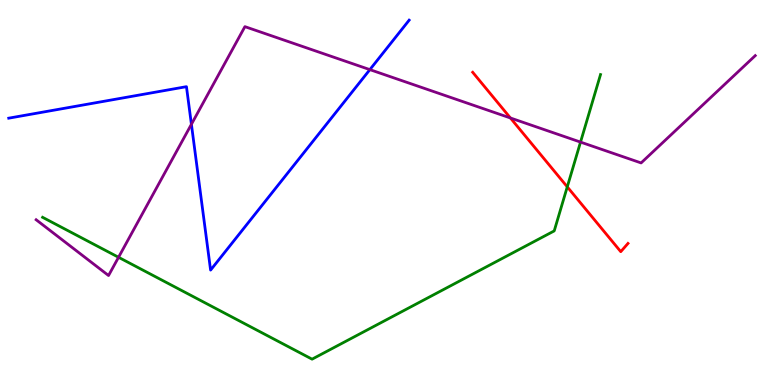[{'lines': ['blue', 'red'], 'intersections': []}, {'lines': ['green', 'red'], 'intersections': [{'x': 7.32, 'y': 5.15}]}, {'lines': ['purple', 'red'], 'intersections': [{'x': 6.59, 'y': 6.94}]}, {'lines': ['blue', 'green'], 'intersections': []}, {'lines': ['blue', 'purple'], 'intersections': [{'x': 2.47, 'y': 6.77}, {'x': 4.77, 'y': 8.19}]}, {'lines': ['green', 'purple'], 'intersections': [{'x': 1.53, 'y': 3.32}, {'x': 7.49, 'y': 6.31}]}]